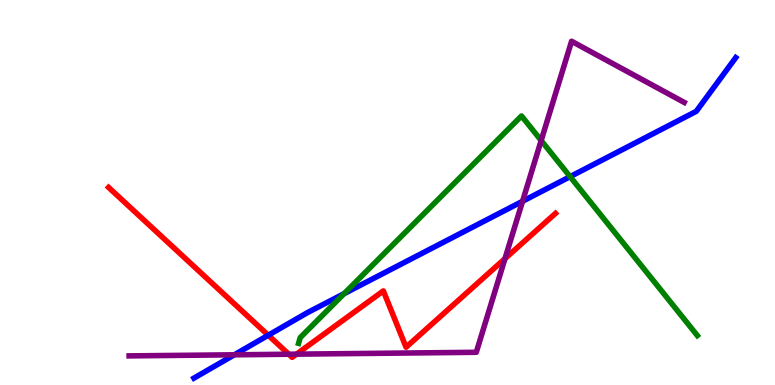[{'lines': ['blue', 'red'], 'intersections': [{'x': 3.46, 'y': 1.29}]}, {'lines': ['green', 'red'], 'intersections': []}, {'lines': ['purple', 'red'], 'intersections': [{'x': 3.73, 'y': 0.799}, {'x': 3.83, 'y': 0.801}, {'x': 6.52, 'y': 3.28}]}, {'lines': ['blue', 'green'], 'intersections': [{'x': 4.44, 'y': 2.37}, {'x': 7.36, 'y': 5.41}]}, {'lines': ['blue', 'purple'], 'intersections': [{'x': 3.02, 'y': 0.784}, {'x': 6.74, 'y': 4.77}]}, {'lines': ['green', 'purple'], 'intersections': [{'x': 6.98, 'y': 6.35}]}]